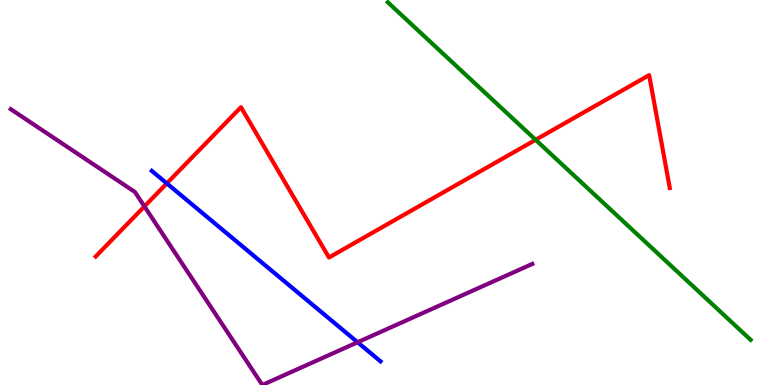[{'lines': ['blue', 'red'], 'intersections': [{'x': 2.15, 'y': 5.24}]}, {'lines': ['green', 'red'], 'intersections': [{'x': 6.91, 'y': 6.37}]}, {'lines': ['purple', 'red'], 'intersections': [{'x': 1.86, 'y': 4.64}]}, {'lines': ['blue', 'green'], 'intersections': []}, {'lines': ['blue', 'purple'], 'intersections': [{'x': 4.61, 'y': 1.11}]}, {'lines': ['green', 'purple'], 'intersections': []}]